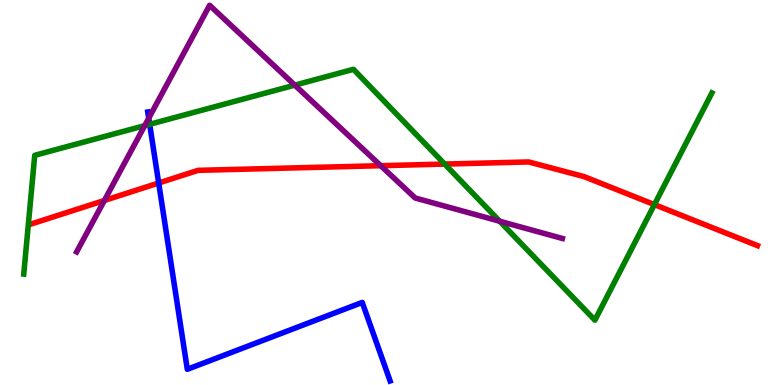[{'lines': ['blue', 'red'], 'intersections': [{'x': 2.05, 'y': 5.25}]}, {'lines': ['green', 'red'], 'intersections': [{'x': 5.74, 'y': 5.74}, {'x': 8.44, 'y': 4.69}]}, {'lines': ['purple', 'red'], 'intersections': [{'x': 1.35, 'y': 4.79}, {'x': 4.91, 'y': 5.7}]}, {'lines': ['blue', 'green'], 'intersections': [{'x': 1.93, 'y': 6.77}]}, {'lines': ['blue', 'purple'], 'intersections': [{'x': 1.92, 'y': 6.93}]}, {'lines': ['green', 'purple'], 'intersections': [{'x': 1.87, 'y': 6.74}, {'x': 3.8, 'y': 7.79}, {'x': 6.45, 'y': 4.25}]}]